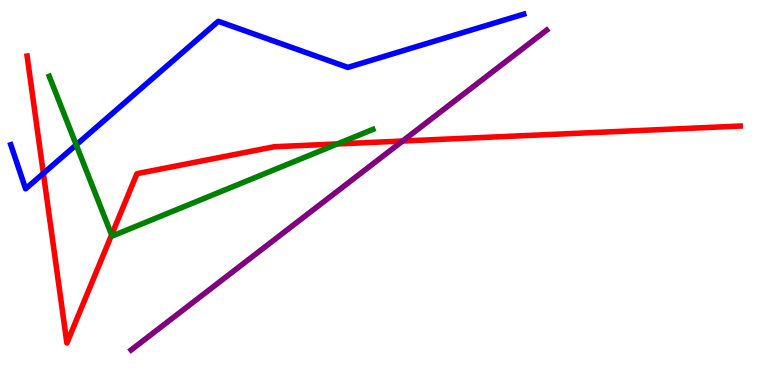[{'lines': ['blue', 'red'], 'intersections': [{'x': 0.56, 'y': 5.5}]}, {'lines': ['green', 'red'], 'intersections': [{'x': 1.44, 'y': 3.9}, {'x': 4.35, 'y': 6.26}]}, {'lines': ['purple', 'red'], 'intersections': [{'x': 5.19, 'y': 6.34}]}, {'lines': ['blue', 'green'], 'intersections': [{'x': 0.983, 'y': 6.24}]}, {'lines': ['blue', 'purple'], 'intersections': []}, {'lines': ['green', 'purple'], 'intersections': []}]